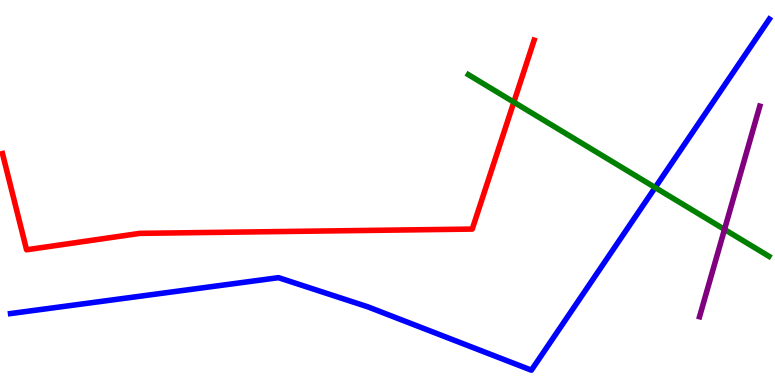[{'lines': ['blue', 'red'], 'intersections': []}, {'lines': ['green', 'red'], 'intersections': [{'x': 6.63, 'y': 7.35}]}, {'lines': ['purple', 'red'], 'intersections': []}, {'lines': ['blue', 'green'], 'intersections': [{'x': 8.45, 'y': 5.13}]}, {'lines': ['blue', 'purple'], 'intersections': []}, {'lines': ['green', 'purple'], 'intersections': [{'x': 9.35, 'y': 4.04}]}]